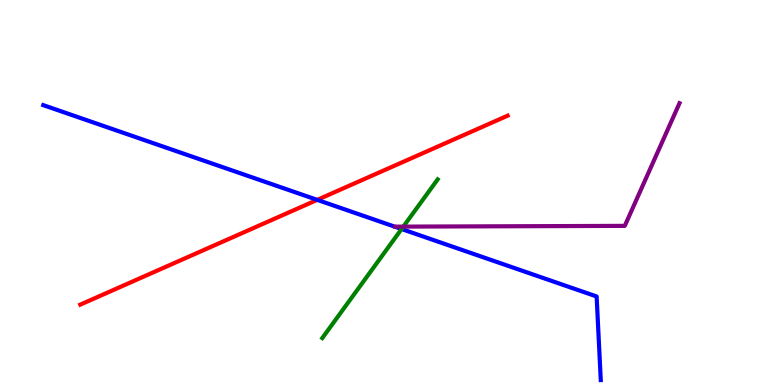[{'lines': ['blue', 'red'], 'intersections': [{'x': 4.09, 'y': 4.81}]}, {'lines': ['green', 'red'], 'intersections': []}, {'lines': ['purple', 'red'], 'intersections': []}, {'lines': ['blue', 'green'], 'intersections': [{'x': 5.18, 'y': 4.05}]}, {'lines': ['blue', 'purple'], 'intersections': []}, {'lines': ['green', 'purple'], 'intersections': [{'x': 5.2, 'y': 4.11}]}]